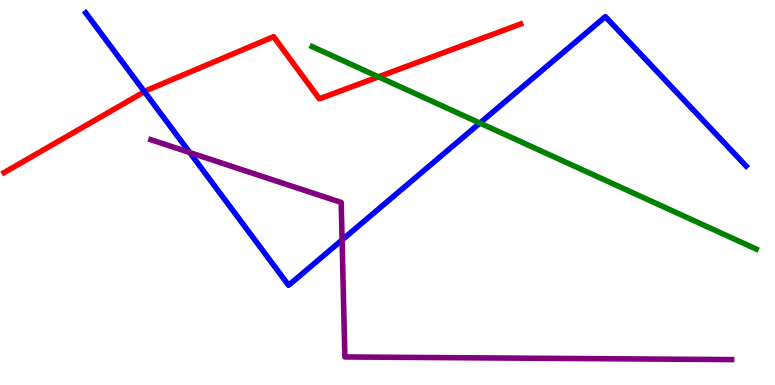[{'lines': ['blue', 'red'], 'intersections': [{'x': 1.86, 'y': 7.62}]}, {'lines': ['green', 'red'], 'intersections': [{'x': 4.88, 'y': 8.0}]}, {'lines': ['purple', 'red'], 'intersections': []}, {'lines': ['blue', 'green'], 'intersections': [{'x': 6.19, 'y': 6.8}]}, {'lines': ['blue', 'purple'], 'intersections': [{'x': 2.45, 'y': 6.04}, {'x': 4.41, 'y': 3.77}]}, {'lines': ['green', 'purple'], 'intersections': []}]